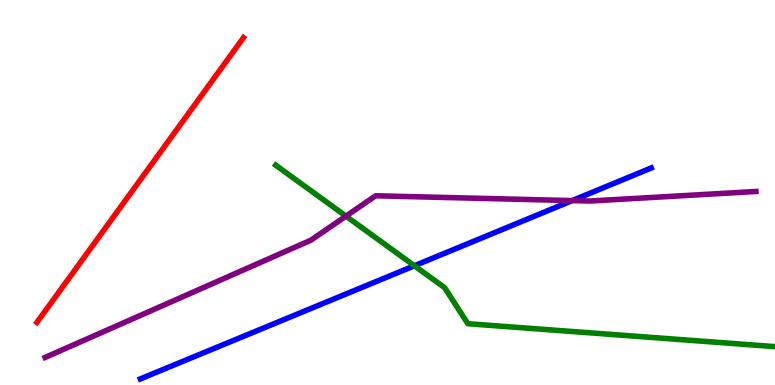[{'lines': ['blue', 'red'], 'intersections': []}, {'lines': ['green', 'red'], 'intersections': []}, {'lines': ['purple', 'red'], 'intersections': []}, {'lines': ['blue', 'green'], 'intersections': [{'x': 5.35, 'y': 3.1}]}, {'lines': ['blue', 'purple'], 'intersections': [{'x': 7.38, 'y': 4.79}]}, {'lines': ['green', 'purple'], 'intersections': [{'x': 4.46, 'y': 4.39}]}]